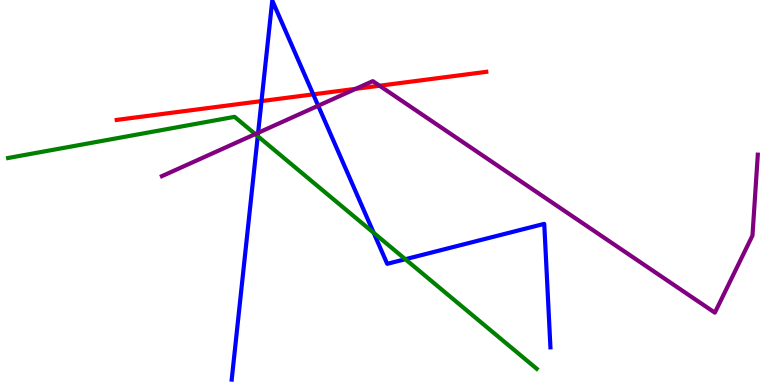[{'lines': ['blue', 'red'], 'intersections': [{'x': 3.37, 'y': 7.37}, {'x': 4.04, 'y': 7.55}]}, {'lines': ['green', 'red'], 'intersections': []}, {'lines': ['purple', 'red'], 'intersections': [{'x': 4.59, 'y': 7.69}, {'x': 4.9, 'y': 7.77}]}, {'lines': ['blue', 'green'], 'intersections': [{'x': 3.33, 'y': 6.46}, {'x': 4.82, 'y': 3.95}, {'x': 5.23, 'y': 3.27}]}, {'lines': ['blue', 'purple'], 'intersections': [{'x': 3.33, 'y': 6.55}, {'x': 4.11, 'y': 7.25}]}, {'lines': ['green', 'purple'], 'intersections': [{'x': 3.29, 'y': 6.52}]}]